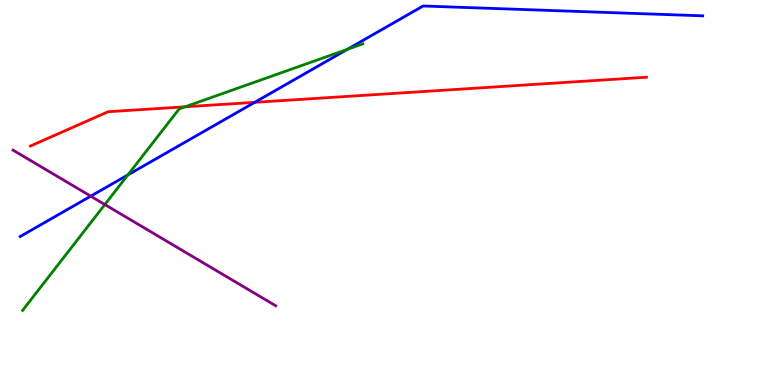[{'lines': ['blue', 'red'], 'intersections': [{'x': 3.29, 'y': 7.34}]}, {'lines': ['green', 'red'], 'intersections': [{'x': 2.39, 'y': 7.23}]}, {'lines': ['purple', 'red'], 'intersections': []}, {'lines': ['blue', 'green'], 'intersections': [{'x': 1.65, 'y': 5.46}, {'x': 4.48, 'y': 8.72}]}, {'lines': ['blue', 'purple'], 'intersections': [{'x': 1.17, 'y': 4.9}]}, {'lines': ['green', 'purple'], 'intersections': [{'x': 1.35, 'y': 4.69}]}]